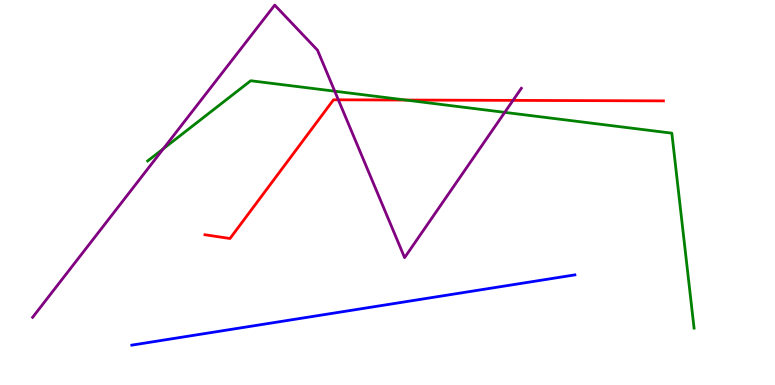[{'lines': ['blue', 'red'], 'intersections': []}, {'lines': ['green', 'red'], 'intersections': [{'x': 5.24, 'y': 7.4}]}, {'lines': ['purple', 'red'], 'intersections': [{'x': 4.37, 'y': 7.41}, {'x': 6.62, 'y': 7.39}]}, {'lines': ['blue', 'green'], 'intersections': []}, {'lines': ['blue', 'purple'], 'intersections': []}, {'lines': ['green', 'purple'], 'intersections': [{'x': 2.11, 'y': 6.14}, {'x': 4.32, 'y': 7.63}, {'x': 6.51, 'y': 7.08}]}]